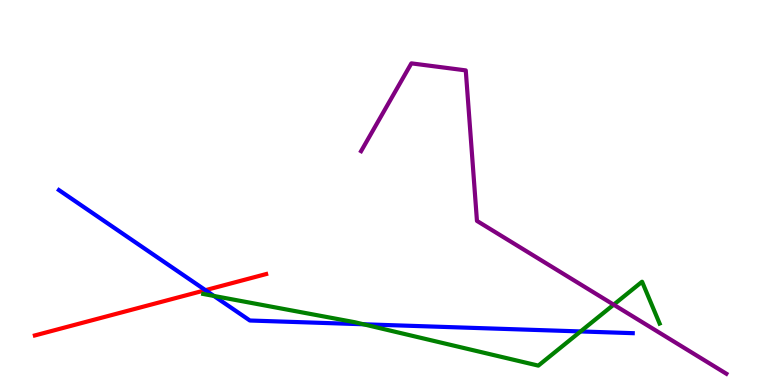[{'lines': ['blue', 'red'], 'intersections': [{'x': 2.65, 'y': 2.46}]}, {'lines': ['green', 'red'], 'intersections': []}, {'lines': ['purple', 'red'], 'intersections': []}, {'lines': ['blue', 'green'], 'intersections': [{'x': 2.76, 'y': 2.31}, {'x': 4.69, 'y': 1.58}, {'x': 7.49, 'y': 1.39}]}, {'lines': ['blue', 'purple'], 'intersections': []}, {'lines': ['green', 'purple'], 'intersections': [{'x': 7.92, 'y': 2.09}]}]